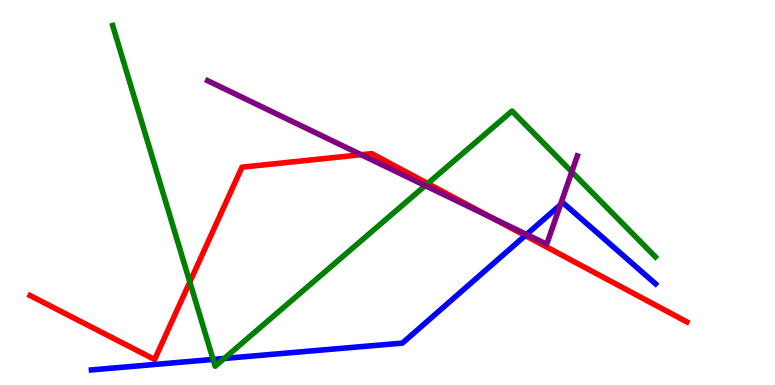[{'lines': ['blue', 'red'], 'intersections': [{'x': 6.78, 'y': 3.88}]}, {'lines': ['green', 'red'], 'intersections': [{'x': 2.45, 'y': 2.68}, {'x': 5.52, 'y': 5.23}]}, {'lines': ['purple', 'red'], 'intersections': [{'x': 4.66, 'y': 5.98}, {'x': 6.34, 'y': 4.35}]}, {'lines': ['blue', 'green'], 'intersections': [{'x': 2.75, 'y': 0.664}, {'x': 2.89, 'y': 0.689}]}, {'lines': ['blue', 'purple'], 'intersections': [{'x': 6.79, 'y': 3.91}, {'x': 7.23, 'y': 4.68}]}, {'lines': ['green', 'purple'], 'intersections': [{'x': 5.49, 'y': 5.18}, {'x': 7.38, 'y': 5.54}]}]